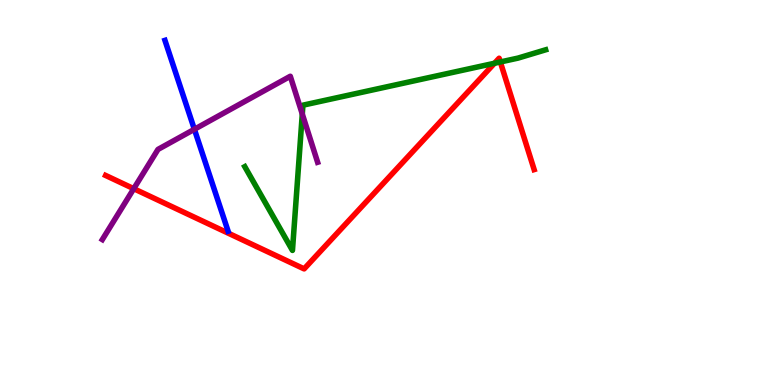[{'lines': ['blue', 'red'], 'intersections': []}, {'lines': ['green', 'red'], 'intersections': [{'x': 6.38, 'y': 8.36}, {'x': 6.46, 'y': 8.39}]}, {'lines': ['purple', 'red'], 'intersections': [{'x': 1.73, 'y': 5.1}]}, {'lines': ['blue', 'green'], 'intersections': []}, {'lines': ['blue', 'purple'], 'intersections': [{'x': 2.51, 'y': 6.64}]}, {'lines': ['green', 'purple'], 'intersections': [{'x': 3.9, 'y': 7.04}]}]